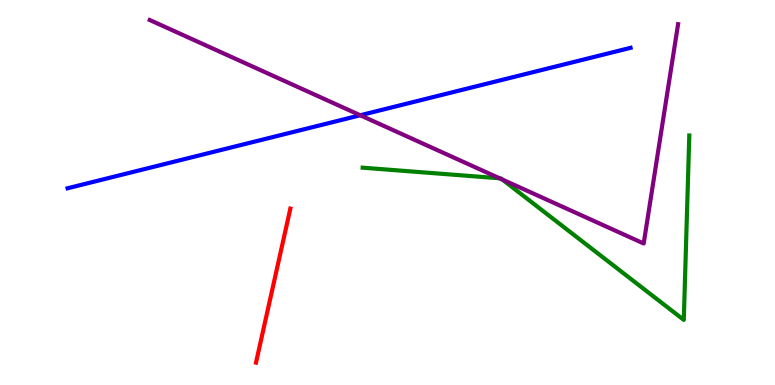[{'lines': ['blue', 'red'], 'intersections': []}, {'lines': ['green', 'red'], 'intersections': []}, {'lines': ['purple', 'red'], 'intersections': []}, {'lines': ['blue', 'green'], 'intersections': []}, {'lines': ['blue', 'purple'], 'intersections': [{'x': 4.65, 'y': 7.01}]}, {'lines': ['green', 'purple'], 'intersections': [{'x': 6.45, 'y': 5.37}, {'x': 6.48, 'y': 5.34}]}]